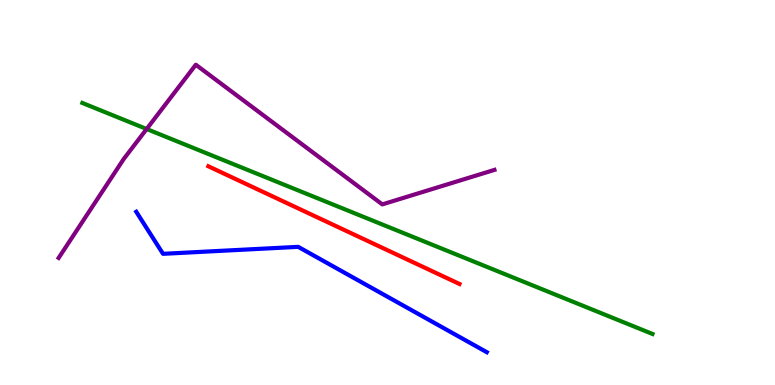[{'lines': ['blue', 'red'], 'intersections': []}, {'lines': ['green', 'red'], 'intersections': []}, {'lines': ['purple', 'red'], 'intersections': []}, {'lines': ['blue', 'green'], 'intersections': []}, {'lines': ['blue', 'purple'], 'intersections': []}, {'lines': ['green', 'purple'], 'intersections': [{'x': 1.89, 'y': 6.65}]}]